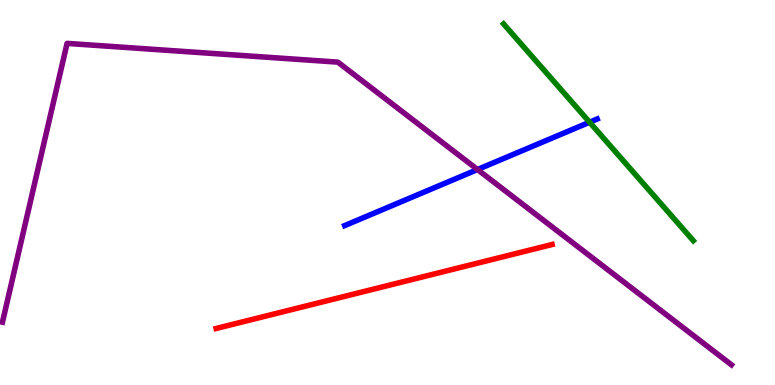[{'lines': ['blue', 'red'], 'intersections': []}, {'lines': ['green', 'red'], 'intersections': []}, {'lines': ['purple', 'red'], 'intersections': []}, {'lines': ['blue', 'green'], 'intersections': [{'x': 7.61, 'y': 6.83}]}, {'lines': ['blue', 'purple'], 'intersections': [{'x': 6.16, 'y': 5.6}]}, {'lines': ['green', 'purple'], 'intersections': []}]